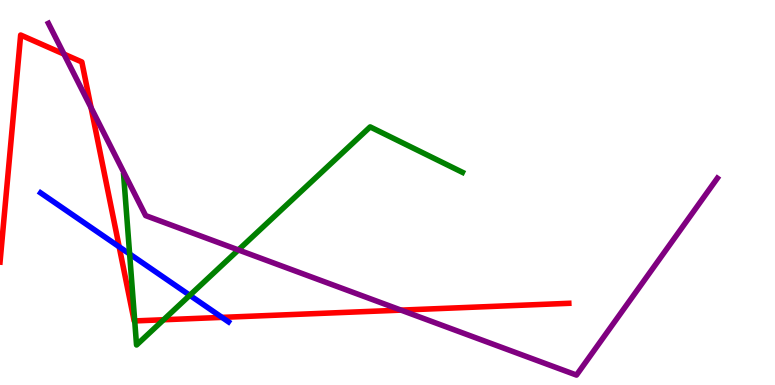[{'lines': ['blue', 'red'], 'intersections': [{'x': 1.54, 'y': 3.59}, {'x': 2.86, 'y': 1.76}]}, {'lines': ['green', 'red'], 'intersections': [{'x': 1.74, 'y': 1.66}, {'x': 2.11, 'y': 1.69}]}, {'lines': ['purple', 'red'], 'intersections': [{'x': 0.825, 'y': 8.59}, {'x': 1.18, 'y': 7.2}, {'x': 5.17, 'y': 1.94}]}, {'lines': ['blue', 'green'], 'intersections': [{'x': 1.67, 'y': 3.4}, {'x': 2.45, 'y': 2.33}]}, {'lines': ['blue', 'purple'], 'intersections': []}, {'lines': ['green', 'purple'], 'intersections': [{'x': 3.08, 'y': 3.51}]}]